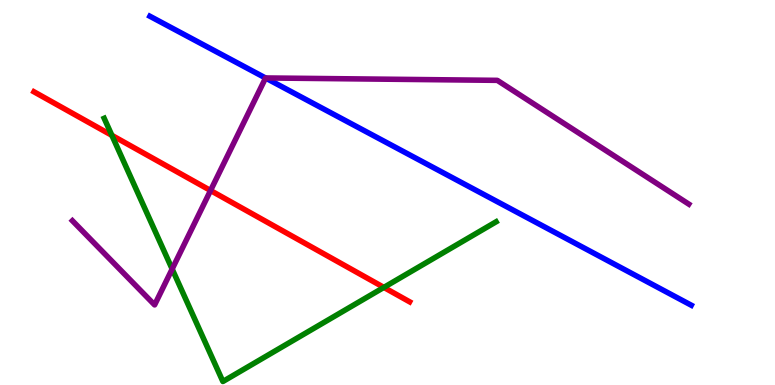[{'lines': ['blue', 'red'], 'intersections': []}, {'lines': ['green', 'red'], 'intersections': [{'x': 1.44, 'y': 6.48}, {'x': 4.95, 'y': 2.53}]}, {'lines': ['purple', 'red'], 'intersections': [{'x': 2.72, 'y': 5.05}]}, {'lines': ['blue', 'green'], 'intersections': []}, {'lines': ['blue', 'purple'], 'intersections': [{'x': 3.43, 'y': 7.97}]}, {'lines': ['green', 'purple'], 'intersections': [{'x': 2.22, 'y': 3.01}]}]